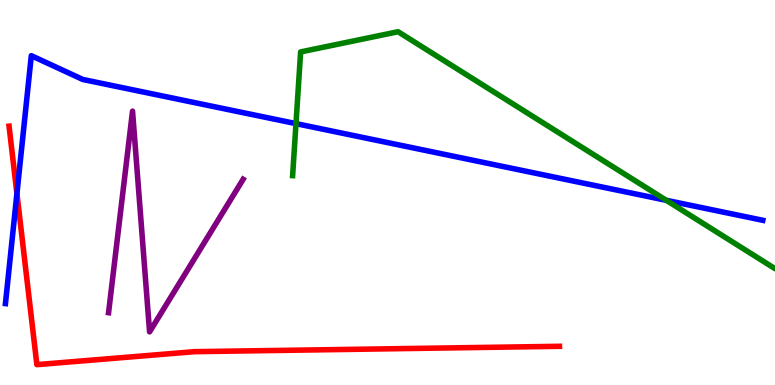[{'lines': ['blue', 'red'], 'intersections': [{'x': 0.218, 'y': 4.97}]}, {'lines': ['green', 'red'], 'intersections': []}, {'lines': ['purple', 'red'], 'intersections': []}, {'lines': ['blue', 'green'], 'intersections': [{'x': 3.82, 'y': 6.79}, {'x': 8.6, 'y': 4.8}]}, {'lines': ['blue', 'purple'], 'intersections': []}, {'lines': ['green', 'purple'], 'intersections': []}]